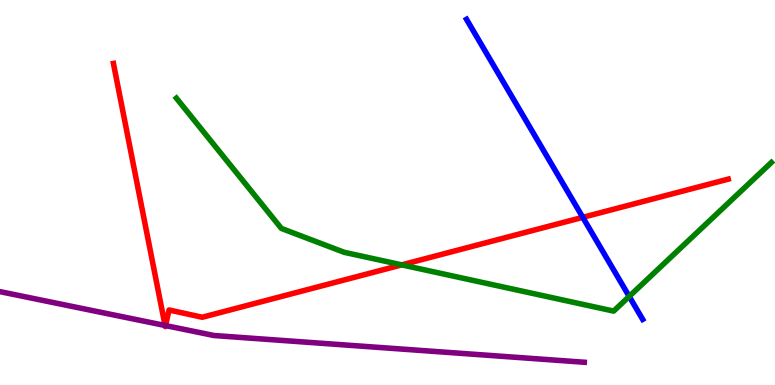[{'lines': ['blue', 'red'], 'intersections': [{'x': 7.52, 'y': 4.35}]}, {'lines': ['green', 'red'], 'intersections': [{'x': 5.18, 'y': 3.12}]}, {'lines': ['purple', 'red'], 'intersections': [{'x': 2.13, 'y': 1.55}, {'x': 2.14, 'y': 1.54}]}, {'lines': ['blue', 'green'], 'intersections': [{'x': 8.12, 'y': 2.3}]}, {'lines': ['blue', 'purple'], 'intersections': []}, {'lines': ['green', 'purple'], 'intersections': []}]